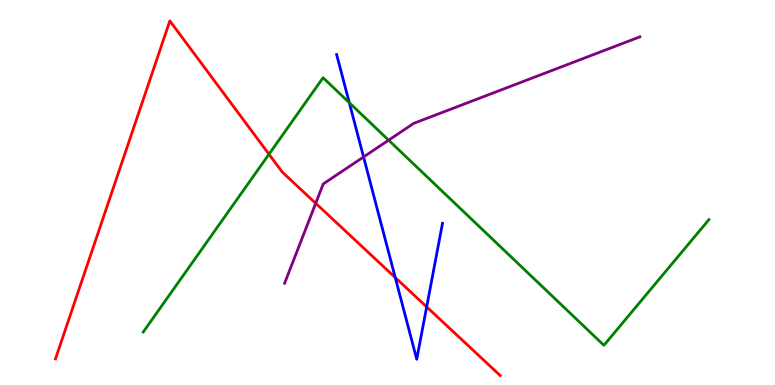[{'lines': ['blue', 'red'], 'intersections': [{'x': 5.1, 'y': 2.79}, {'x': 5.51, 'y': 2.03}]}, {'lines': ['green', 'red'], 'intersections': [{'x': 3.47, 'y': 5.99}]}, {'lines': ['purple', 'red'], 'intersections': [{'x': 4.07, 'y': 4.72}]}, {'lines': ['blue', 'green'], 'intersections': [{'x': 4.51, 'y': 7.33}]}, {'lines': ['blue', 'purple'], 'intersections': [{'x': 4.69, 'y': 5.92}]}, {'lines': ['green', 'purple'], 'intersections': [{'x': 5.01, 'y': 6.36}]}]